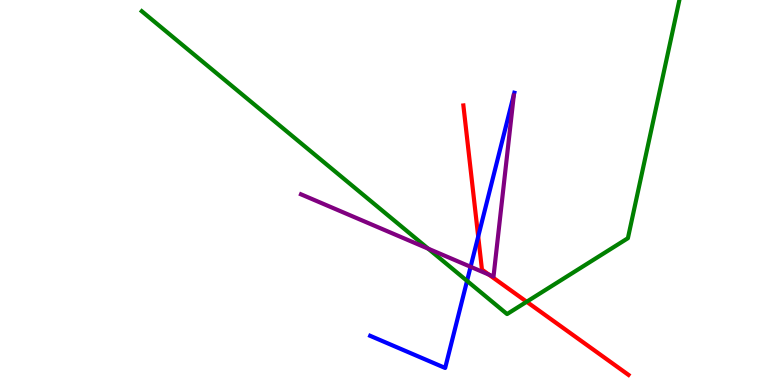[{'lines': ['blue', 'red'], 'intersections': [{'x': 6.17, 'y': 3.86}]}, {'lines': ['green', 'red'], 'intersections': [{'x': 6.8, 'y': 2.16}]}, {'lines': ['purple', 'red'], 'intersections': [{'x': 6.31, 'y': 2.87}]}, {'lines': ['blue', 'green'], 'intersections': [{'x': 6.03, 'y': 2.7}]}, {'lines': ['blue', 'purple'], 'intersections': [{'x': 6.07, 'y': 3.07}]}, {'lines': ['green', 'purple'], 'intersections': [{'x': 5.53, 'y': 3.54}]}]